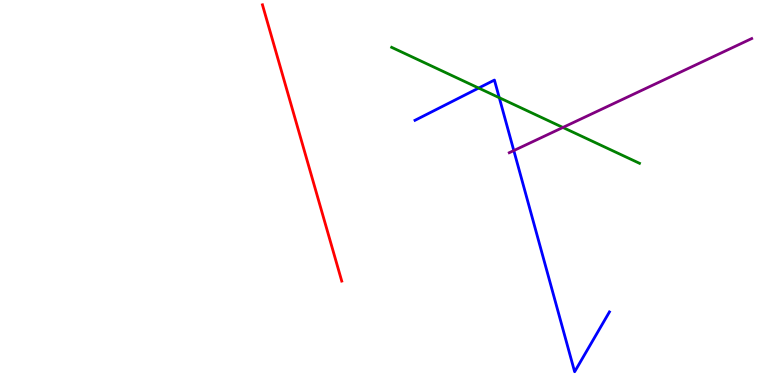[{'lines': ['blue', 'red'], 'intersections': []}, {'lines': ['green', 'red'], 'intersections': []}, {'lines': ['purple', 'red'], 'intersections': []}, {'lines': ['blue', 'green'], 'intersections': [{'x': 6.18, 'y': 7.71}, {'x': 6.44, 'y': 7.46}]}, {'lines': ['blue', 'purple'], 'intersections': [{'x': 6.63, 'y': 6.09}]}, {'lines': ['green', 'purple'], 'intersections': [{'x': 7.26, 'y': 6.69}]}]